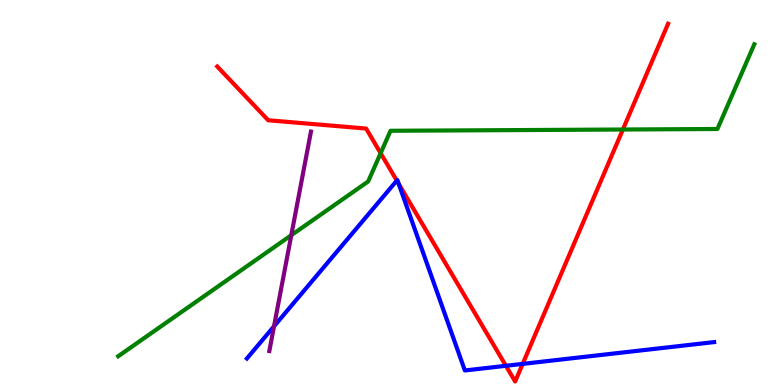[{'lines': ['blue', 'red'], 'intersections': [{'x': 5.12, 'y': 5.31}, {'x': 5.14, 'y': 5.23}, {'x': 6.53, 'y': 0.499}, {'x': 6.74, 'y': 0.548}]}, {'lines': ['green', 'red'], 'intersections': [{'x': 4.91, 'y': 6.02}, {'x': 8.04, 'y': 6.64}]}, {'lines': ['purple', 'red'], 'intersections': []}, {'lines': ['blue', 'green'], 'intersections': []}, {'lines': ['blue', 'purple'], 'intersections': [{'x': 3.54, 'y': 1.52}]}, {'lines': ['green', 'purple'], 'intersections': [{'x': 3.76, 'y': 3.89}]}]